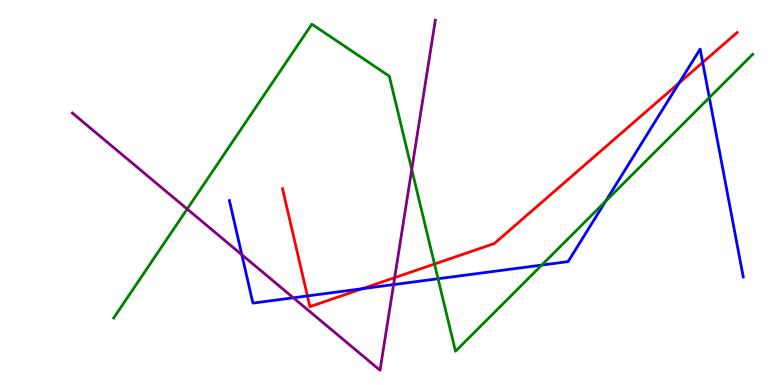[{'lines': ['blue', 'red'], 'intersections': [{'x': 3.97, 'y': 2.31}, {'x': 4.68, 'y': 2.5}, {'x': 8.76, 'y': 7.84}, {'x': 9.07, 'y': 8.38}]}, {'lines': ['green', 'red'], 'intersections': [{'x': 5.61, 'y': 3.14}]}, {'lines': ['purple', 'red'], 'intersections': [{'x': 5.09, 'y': 2.79}]}, {'lines': ['blue', 'green'], 'intersections': [{'x': 5.65, 'y': 2.76}, {'x': 6.99, 'y': 3.11}, {'x': 7.81, 'y': 4.77}, {'x': 9.15, 'y': 7.46}]}, {'lines': ['blue', 'purple'], 'intersections': [{'x': 3.12, 'y': 3.38}, {'x': 3.79, 'y': 2.27}, {'x': 5.08, 'y': 2.61}]}, {'lines': ['green', 'purple'], 'intersections': [{'x': 2.42, 'y': 4.57}, {'x': 5.31, 'y': 5.6}]}]